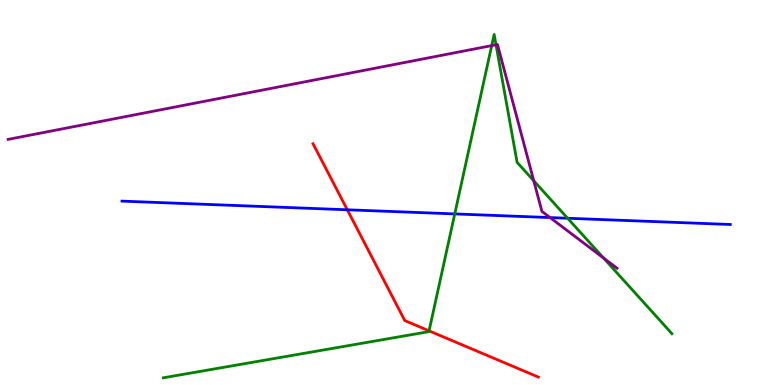[{'lines': ['blue', 'red'], 'intersections': [{'x': 4.48, 'y': 4.55}]}, {'lines': ['green', 'red'], 'intersections': [{'x': 5.54, 'y': 1.41}]}, {'lines': ['purple', 'red'], 'intersections': []}, {'lines': ['blue', 'green'], 'intersections': [{'x': 5.87, 'y': 4.44}, {'x': 7.32, 'y': 4.33}]}, {'lines': ['blue', 'purple'], 'intersections': [{'x': 7.1, 'y': 4.35}]}, {'lines': ['green', 'purple'], 'intersections': [{'x': 6.34, 'y': 8.82}, {'x': 6.4, 'y': 8.84}, {'x': 6.89, 'y': 5.3}, {'x': 7.79, 'y': 3.3}]}]